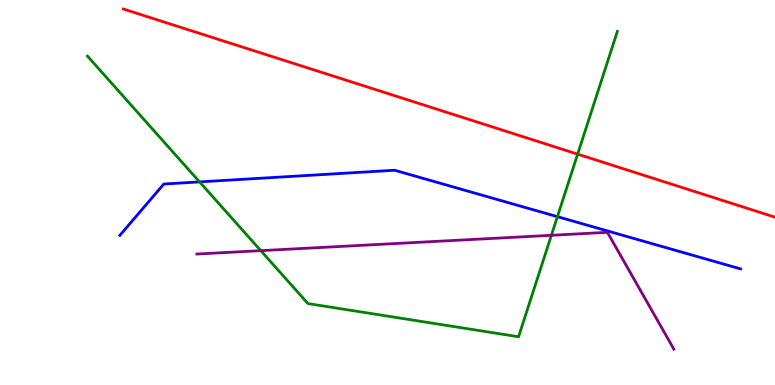[{'lines': ['blue', 'red'], 'intersections': []}, {'lines': ['green', 'red'], 'intersections': [{'x': 7.45, 'y': 6.0}]}, {'lines': ['purple', 'red'], 'intersections': []}, {'lines': ['blue', 'green'], 'intersections': [{'x': 2.57, 'y': 5.28}, {'x': 7.19, 'y': 4.37}]}, {'lines': ['blue', 'purple'], 'intersections': []}, {'lines': ['green', 'purple'], 'intersections': [{'x': 3.37, 'y': 3.49}, {'x': 7.11, 'y': 3.89}]}]